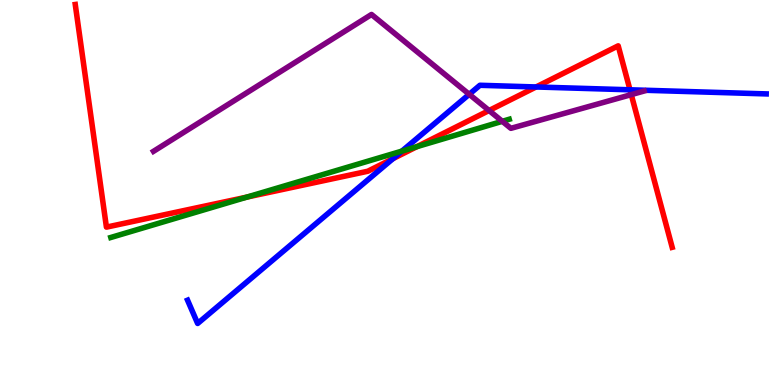[{'lines': ['blue', 'red'], 'intersections': [{'x': 5.07, 'y': 5.88}, {'x': 6.92, 'y': 7.74}, {'x': 8.13, 'y': 7.67}]}, {'lines': ['green', 'red'], 'intersections': [{'x': 3.19, 'y': 4.88}, {'x': 5.38, 'y': 6.19}]}, {'lines': ['purple', 'red'], 'intersections': [{'x': 6.31, 'y': 7.13}, {'x': 8.15, 'y': 7.54}]}, {'lines': ['blue', 'green'], 'intersections': [{'x': 5.19, 'y': 6.08}]}, {'lines': ['blue', 'purple'], 'intersections': [{'x': 6.05, 'y': 7.55}]}, {'lines': ['green', 'purple'], 'intersections': [{'x': 6.48, 'y': 6.85}]}]